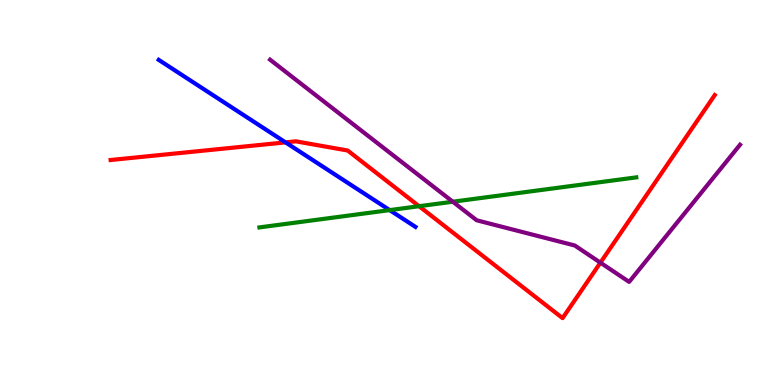[{'lines': ['blue', 'red'], 'intersections': [{'x': 3.68, 'y': 6.3}]}, {'lines': ['green', 'red'], 'intersections': [{'x': 5.41, 'y': 4.64}]}, {'lines': ['purple', 'red'], 'intersections': [{'x': 7.75, 'y': 3.18}]}, {'lines': ['blue', 'green'], 'intersections': [{'x': 5.03, 'y': 4.54}]}, {'lines': ['blue', 'purple'], 'intersections': []}, {'lines': ['green', 'purple'], 'intersections': [{'x': 5.84, 'y': 4.76}]}]